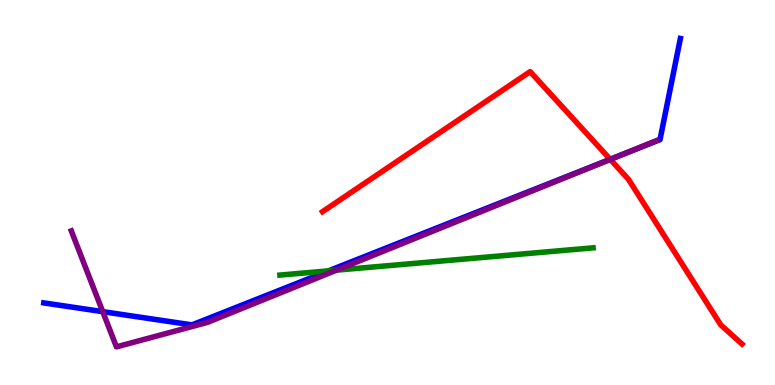[{'lines': ['blue', 'red'], 'intersections': [{'x': 7.87, 'y': 5.86}]}, {'lines': ['green', 'red'], 'intersections': []}, {'lines': ['purple', 'red'], 'intersections': [{'x': 7.87, 'y': 5.86}]}, {'lines': ['blue', 'green'], 'intersections': [{'x': 4.24, 'y': 2.96}]}, {'lines': ['blue', 'purple'], 'intersections': [{'x': 1.33, 'y': 1.91}, {'x': 7.94, 'y': 5.91}]}, {'lines': ['green', 'purple'], 'intersections': [{'x': 4.34, 'y': 2.98}]}]